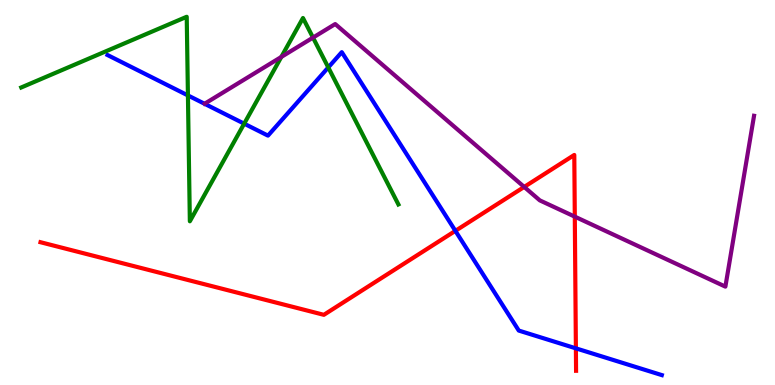[{'lines': ['blue', 'red'], 'intersections': [{'x': 5.88, 'y': 4.0}, {'x': 7.43, 'y': 0.952}]}, {'lines': ['green', 'red'], 'intersections': []}, {'lines': ['purple', 'red'], 'intersections': [{'x': 6.76, 'y': 5.14}, {'x': 7.42, 'y': 4.37}]}, {'lines': ['blue', 'green'], 'intersections': [{'x': 2.42, 'y': 7.52}, {'x': 3.15, 'y': 6.79}, {'x': 4.24, 'y': 8.25}]}, {'lines': ['blue', 'purple'], 'intersections': []}, {'lines': ['green', 'purple'], 'intersections': [{'x': 3.63, 'y': 8.52}, {'x': 4.04, 'y': 9.02}]}]